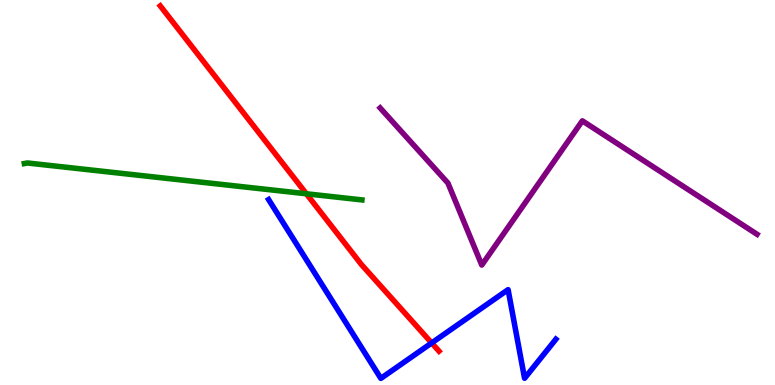[{'lines': ['blue', 'red'], 'intersections': [{'x': 5.57, 'y': 1.09}]}, {'lines': ['green', 'red'], 'intersections': [{'x': 3.95, 'y': 4.97}]}, {'lines': ['purple', 'red'], 'intersections': []}, {'lines': ['blue', 'green'], 'intersections': []}, {'lines': ['blue', 'purple'], 'intersections': []}, {'lines': ['green', 'purple'], 'intersections': []}]